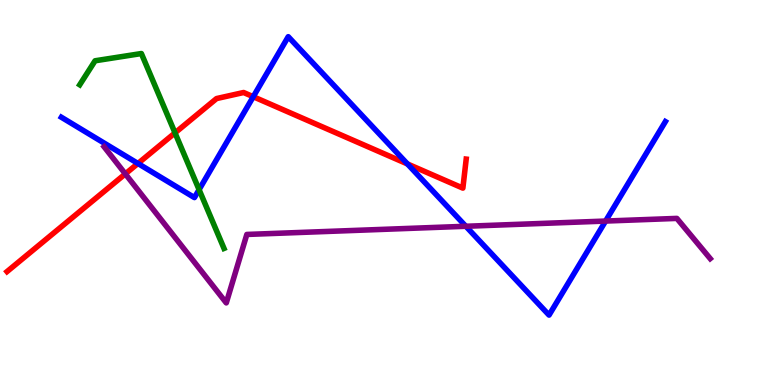[{'lines': ['blue', 'red'], 'intersections': [{'x': 1.78, 'y': 5.75}, {'x': 3.27, 'y': 7.49}, {'x': 5.26, 'y': 5.74}]}, {'lines': ['green', 'red'], 'intersections': [{'x': 2.26, 'y': 6.55}]}, {'lines': ['purple', 'red'], 'intersections': [{'x': 1.62, 'y': 5.48}]}, {'lines': ['blue', 'green'], 'intersections': [{'x': 2.57, 'y': 5.07}]}, {'lines': ['blue', 'purple'], 'intersections': [{'x': 6.01, 'y': 4.12}, {'x': 7.81, 'y': 4.26}]}, {'lines': ['green', 'purple'], 'intersections': []}]